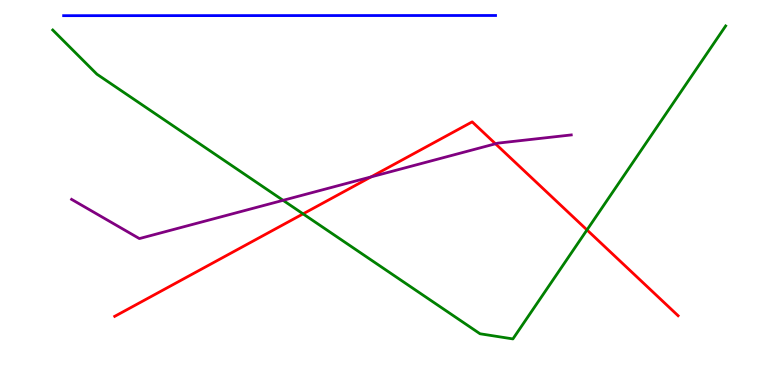[{'lines': ['blue', 'red'], 'intersections': []}, {'lines': ['green', 'red'], 'intersections': [{'x': 3.91, 'y': 4.44}, {'x': 7.57, 'y': 4.03}]}, {'lines': ['purple', 'red'], 'intersections': [{'x': 4.79, 'y': 5.4}, {'x': 6.39, 'y': 6.27}]}, {'lines': ['blue', 'green'], 'intersections': []}, {'lines': ['blue', 'purple'], 'intersections': []}, {'lines': ['green', 'purple'], 'intersections': [{'x': 3.65, 'y': 4.8}]}]